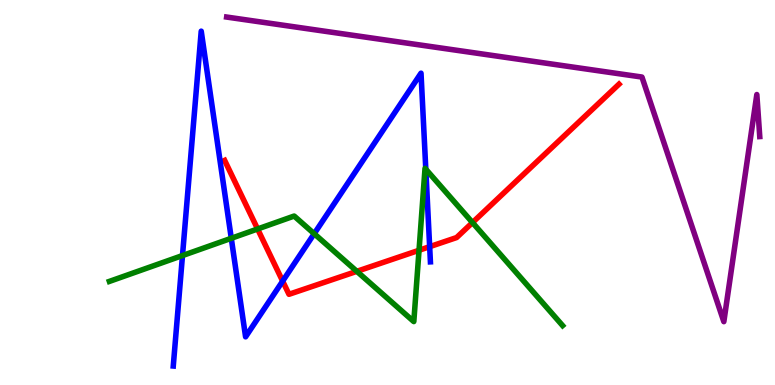[{'lines': ['blue', 'red'], 'intersections': [{'x': 3.65, 'y': 2.7}, {'x': 5.54, 'y': 3.59}]}, {'lines': ['green', 'red'], 'intersections': [{'x': 3.32, 'y': 4.05}, {'x': 4.6, 'y': 2.95}, {'x': 5.41, 'y': 3.5}, {'x': 6.1, 'y': 4.22}]}, {'lines': ['purple', 'red'], 'intersections': []}, {'lines': ['blue', 'green'], 'intersections': [{'x': 2.35, 'y': 3.36}, {'x': 2.98, 'y': 3.81}, {'x': 4.05, 'y': 3.93}, {'x': 5.49, 'y': 5.61}]}, {'lines': ['blue', 'purple'], 'intersections': []}, {'lines': ['green', 'purple'], 'intersections': []}]